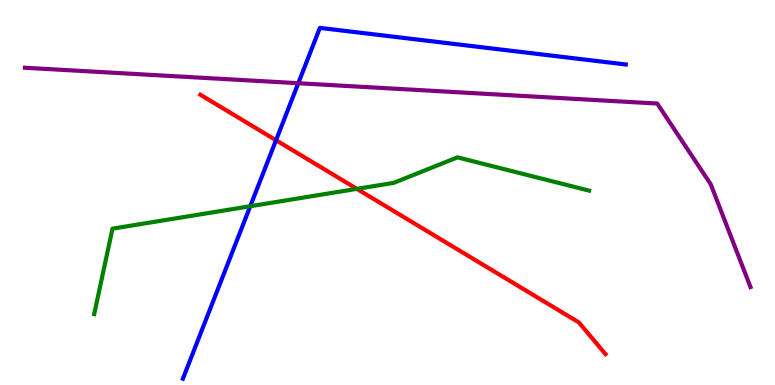[{'lines': ['blue', 'red'], 'intersections': [{'x': 3.56, 'y': 6.36}]}, {'lines': ['green', 'red'], 'intersections': [{'x': 4.6, 'y': 5.09}]}, {'lines': ['purple', 'red'], 'intersections': []}, {'lines': ['blue', 'green'], 'intersections': [{'x': 3.23, 'y': 4.64}]}, {'lines': ['blue', 'purple'], 'intersections': [{'x': 3.85, 'y': 7.84}]}, {'lines': ['green', 'purple'], 'intersections': []}]